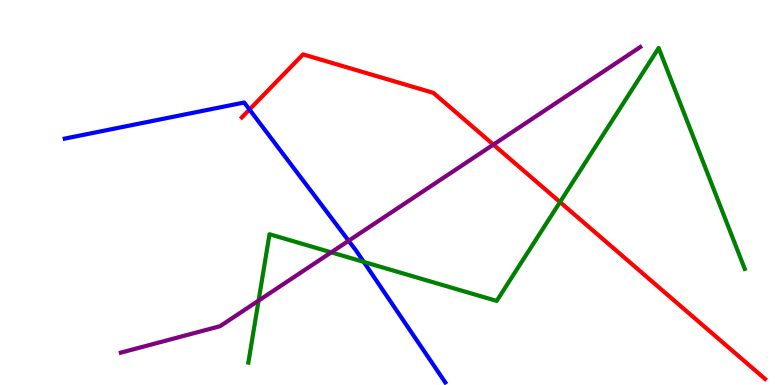[{'lines': ['blue', 'red'], 'intersections': [{'x': 3.22, 'y': 7.16}]}, {'lines': ['green', 'red'], 'intersections': [{'x': 7.23, 'y': 4.75}]}, {'lines': ['purple', 'red'], 'intersections': [{'x': 6.37, 'y': 6.24}]}, {'lines': ['blue', 'green'], 'intersections': [{'x': 4.69, 'y': 3.2}]}, {'lines': ['blue', 'purple'], 'intersections': [{'x': 4.5, 'y': 3.75}]}, {'lines': ['green', 'purple'], 'intersections': [{'x': 3.34, 'y': 2.19}, {'x': 4.27, 'y': 3.45}]}]